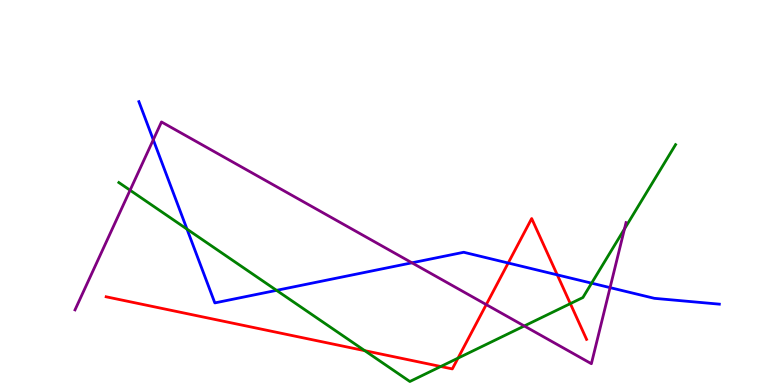[{'lines': ['blue', 'red'], 'intersections': [{'x': 6.56, 'y': 3.17}, {'x': 7.19, 'y': 2.86}]}, {'lines': ['green', 'red'], 'intersections': [{'x': 4.71, 'y': 0.892}, {'x': 5.69, 'y': 0.48}, {'x': 5.91, 'y': 0.698}, {'x': 7.36, 'y': 2.11}]}, {'lines': ['purple', 'red'], 'intersections': [{'x': 6.27, 'y': 2.09}]}, {'lines': ['blue', 'green'], 'intersections': [{'x': 2.41, 'y': 4.05}, {'x': 3.57, 'y': 2.46}, {'x': 7.63, 'y': 2.65}]}, {'lines': ['blue', 'purple'], 'intersections': [{'x': 1.98, 'y': 6.37}, {'x': 5.32, 'y': 3.17}, {'x': 7.87, 'y': 2.53}]}, {'lines': ['green', 'purple'], 'intersections': [{'x': 1.68, 'y': 5.06}, {'x': 6.76, 'y': 1.53}, {'x': 8.06, 'y': 4.05}]}]